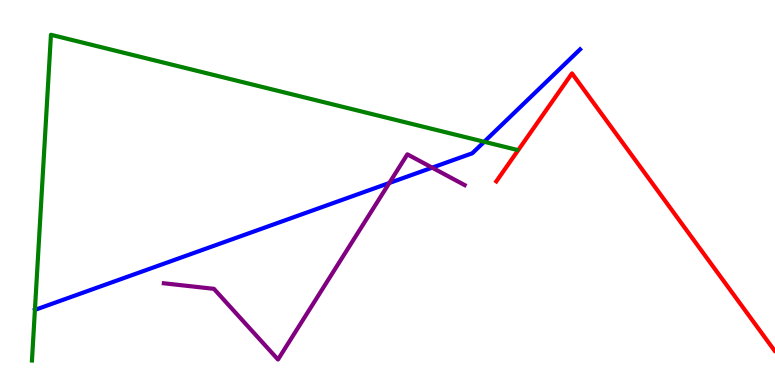[{'lines': ['blue', 'red'], 'intersections': []}, {'lines': ['green', 'red'], 'intersections': []}, {'lines': ['purple', 'red'], 'intersections': []}, {'lines': ['blue', 'green'], 'intersections': [{'x': 6.25, 'y': 6.32}]}, {'lines': ['blue', 'purple'], 'intersections': [{'x': 5.02, 'y': 5.25}, {'x': 5.58, 'y': 5.65}]}, {'lines': ['green', 'purple'], 'intersections': []}]